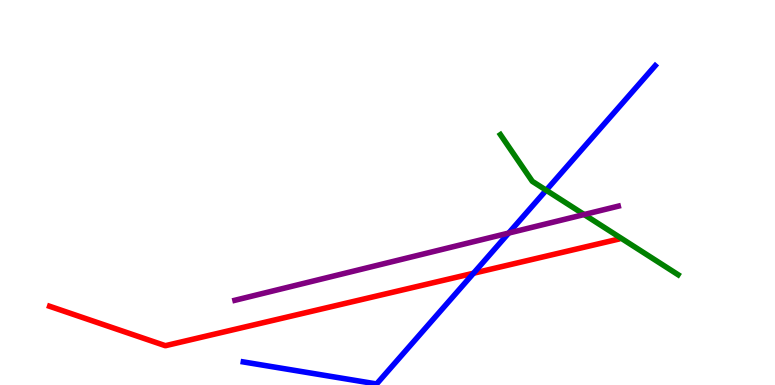[{'lines': ['blue', 'red'], 'intersections': [{'x': 6.11, 'y': 2.9}]}, {'lines': ['green', 'red'], 'intersections': []}, {'lines': ['purple', 'red'], 'intersections': []}, {'lines': ['blue', 'green'], 'intersections': [{'x': 7.05, 'y': 5.06}]}, {'lines': ['blue', 'purple'], 'intersections': [{'x': 6.56, 'y': 3.95}]}, {'lines': ['green', 'purple'], 'intersections': [{'x': 7.54, 'y': 4.43}]}]